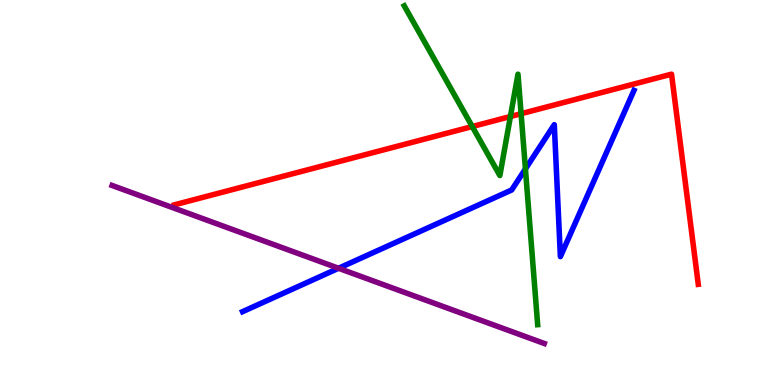[{'lines': ['blue', 'red'], 'intersections': []}, {'lines': ['green', 'red'], 'intersections': [{'x': 6.09, 'y': 6.71}, {'x': 6.59, 'y': 6.97}, {'x': 6.72, 'y': 7.05}]}, {'lines': ['purple', 'red'], 'intersections': []}, {'lines': ['blue', 'green'], 'intersections': [{'x': 6.78, 'y': 5.61}]}, {'lines': ['blue', 'purple'], 'intersections': [{'x': 4.37, 'y': 3.03}]}, {'lines': ['green', 'purple'], 'intersections': []}]